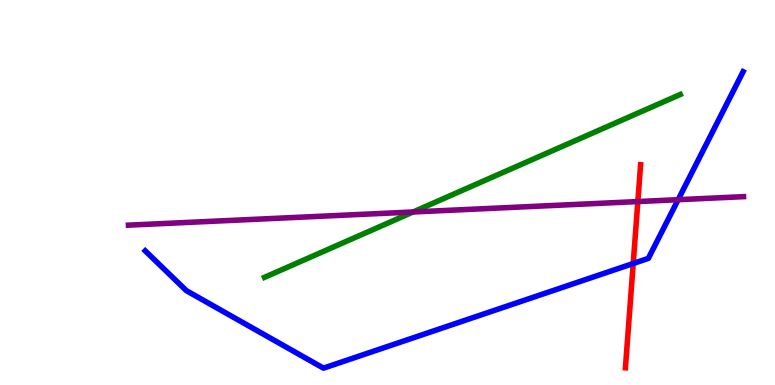[{'lines': ['blue', 'red'], 'intersections': [{'x': 8.17, 'y': 3.16}]}, {'lines': ['green', 'red'], 'intersections': []}, {'lines': ['purple', 'red'], 'intersections': [{'x': 8.23, 'y': 4.76}]}, {'lines': ['blue', 'green'], 'intersections': []}, {'lines': ['blue', 'purple'], 'intersections': [{'x': 8.75, 'y': 4.81}]}, {'lines': ['green', 'purple'], 'intersections': [{'x': 5.33, 'y': 4.49}]}]